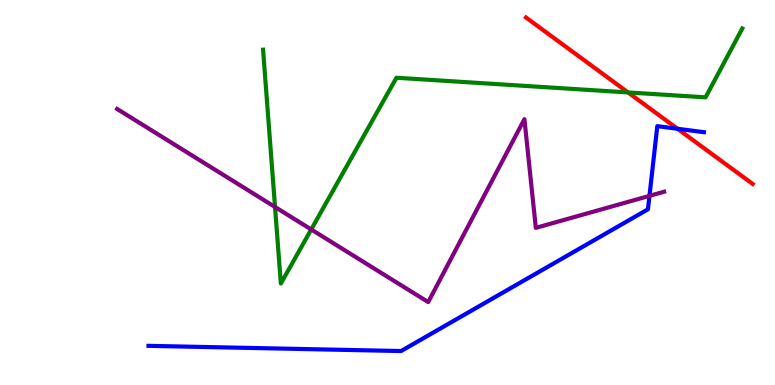[{'lines': ['blue', 'red'], 'intersections': [{'x': 8.74, 'y': 6.66}]}, {'lines': ['green', 'red'], 'intersections': [{'x': 8.1, 'y': 7.6}]}, {'lines': ['purple', 'red'], 'intersections': []}, {'lines': ['blue', 'green'], 'intersections': []}, {'lines': ['blue', 'purple'], 'intersections': [{'x': 8.38, 'y': 4.91}]}, {'lines': ['green', 'purple'], 'intersections': [{'x': 3.55, 'y': 4.62}, {'x': 4.02, 'y': 4.04}]}]